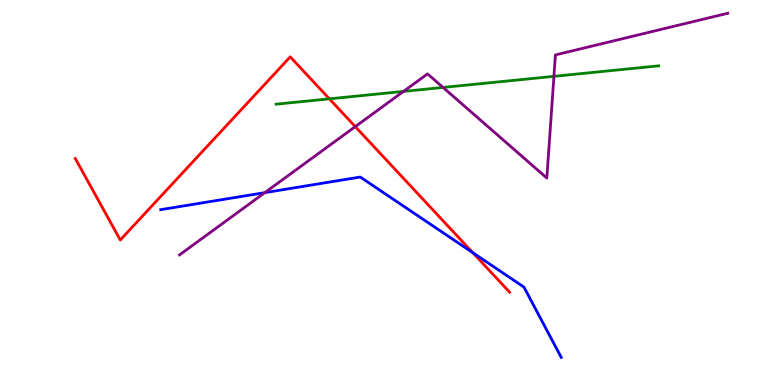[{'lines': ['blue', 'red'], 'intersections': [{'x': 6.1, 'y': 3.44}]}, {'lines': ['green', 'red'], 'intersections': [{'x': 4.25, 'y': 7.43}]}, {'lines': ['purple', 'red'], 'intersections': [{'x': 4.58, 'y': 6.71}]}, {'lines': ['blue', 'green'], 'intersections': []}, {'lines': ['blue', 'purple'], 'intersections': [{'x': 3.42, 'y': 5.0}]}, {'lines': ['green', 'purple'], 'intersections': [{'x': 5.21, 'y': 7.63}, {'x': 5.72, 'y': 7.73}, {'x': 7.15, 'y': 8.02}]}]